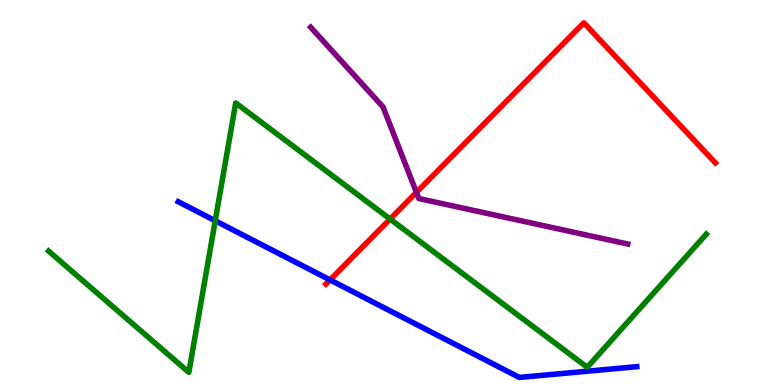[{'lines': ['blue', 'red'], 'intersections': [{'x': 4.26, 'y': 2.73}]}, {'lines': ['green', 'red'], 'intersections': [{'x': 5.03, 'y': 4.31}]}, {'lines': ['purple', 'red'], 'intersections': [{'x': 5.37, 'y': 5.0}]}, {'lines': ['blue', 'green'], 'intersections': [{'x': 2.78, 'y': 4.27}]}, {'lines': ['blue', 'purple'], 'intersections': []}, {'lines': ['green', 'purple'], 'intersections': []}]